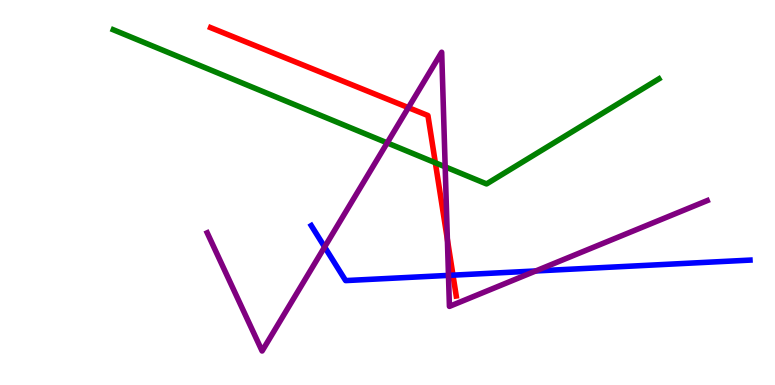[{'lines': ['blue', 'red'], 'intersections': [{'x': 5.84, 'y': 2.85}]}, {'lines': ['green', 'red'], 'intersections': [{'x': 5.62, 'y': 5.77}]}, {'lines': ['purple', 'red'], 'intersections': [{'x': 5.27, 'y': 7.2}, {'x': 5.77, 'y': 3.78}]}, {'lines': ['blue', 'green'], 'intersections': []}, {'lines': ['blue', 'purple'], 'intersections': [{'x': 4.19, 'y': 3.59}, {'x': 5.79, 'y': 2.85}, {'x': 6.91, 'y': 2.96}]}, {'lines': ['green', 'purple'], 'intersections': [{'x': 5.0, 'y': 6.29}, {'x': 5.74, 'y': 5.67}]}]